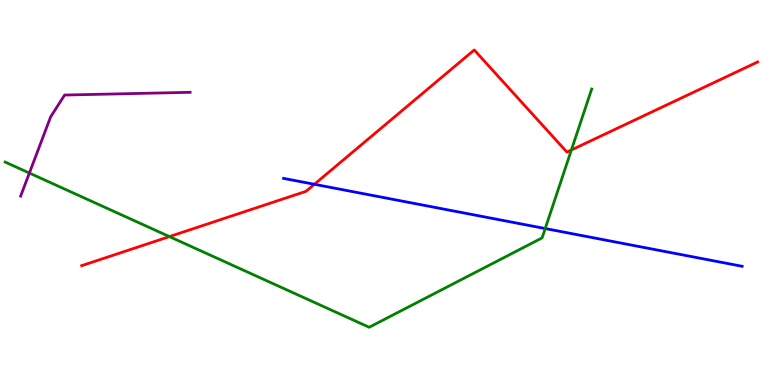[{'lines': ['blue', 'red'], 'intersections': [{'x': 4.06, 'y': 5.21}]}, {'lines': ['green', 'red'], 'intersections': [{'x': 2.19, 'y': 3.85}, {'x': 7.37, 'y': 6.1}]}, {'lines': ['purple', 'red'], 'intersections': []}, {'lines': ['blue', 'green'], 'intersections': [{'x': 7.04, 'y': 4.06}]}, {'lines': ['blue', 'purple'], 'intersections': []}, {'lines': ['green', 'purple'], 'intersections': [{'x': 0.379, 'y': 5.51}]}]